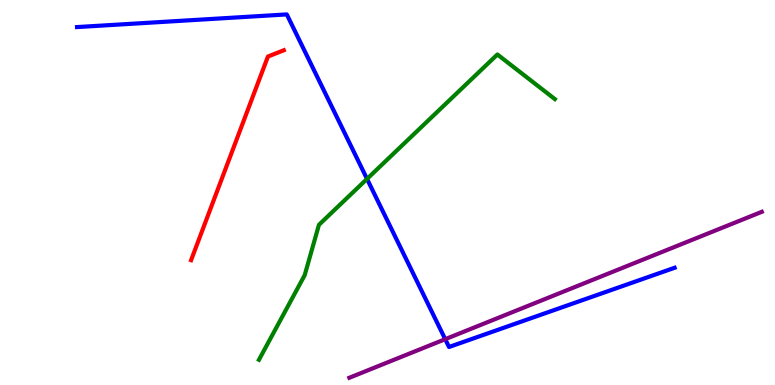[{'lines': ['blue', 'red'], 'intersections': []}, {'lines': ['green', 'red'], 'intersections': []}, {'lines': ['purple', 'red'], 'intersections': []}, {'lines': ['blue', 'green'], 'intersections': [{'x': 4.74, 'y': 5.35}]}, {'lines': ['blue', 'purple'], 'intersections': [{'x': 5.74, 'y': 1.19}]}, {'lines': ['green', 'purple'], 'intersections': []}]